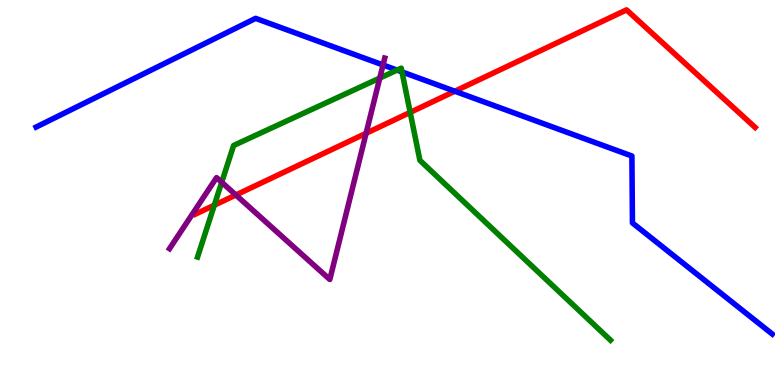[{'lines': ['blue', 'red'], 'intersections': [{'x': 5.87, 'y': 7.63}]}, {'lines': ['green', 'red'], 'intersections': [{'x': 2.77, 'y': 4.67}, {'x': 5.29, 'y': 7.08}]}, {'lines': ['purple', 'red'], 'intersections': [{'x': 3.04, 'y': 4.94}, {'x': 4.72, 'y': 6.54}]}, {'lines': ['blue', 'green'], 'intersections': [{'x': 5.12, 'y': 8.18}, {'x': 5.19, 'y': 8.13}]}, {'lines': ['blue', 'purple'], 'intersections': [{'x': 4.94, 'y': 8.31}]}, {'lines': ['green', 'purple'], 'intersections': [{'x': 2.86, 'y': 5.27}, {'x': 4.9, 'y': 7.97}]}]